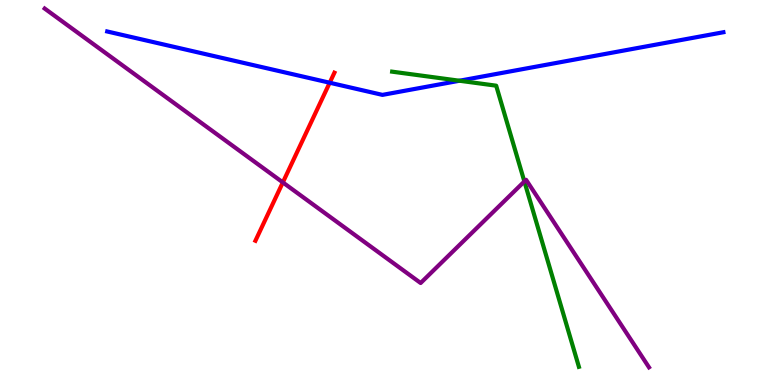[{'lines': ['blue', 'red'], 'intersections': [{'x': 4.25, 'y': 7.85}]}, {'lines': ['green', 'red'], 'intersections': []}, {'lines': ['purple', 'red'], 'intersections': [{'x': 3.65, 'y': 5.26}]}, {'lines': ['blue', 'green'], 'intersections': [{'x': 5.93, 'y': 7.9}]}, {'lines': ['blue', 'purple'], 'intersections': []}, {'lines': ['green', 'purple'], 'intersections': [{'x': 6.77, 'y': 5.29}]}]